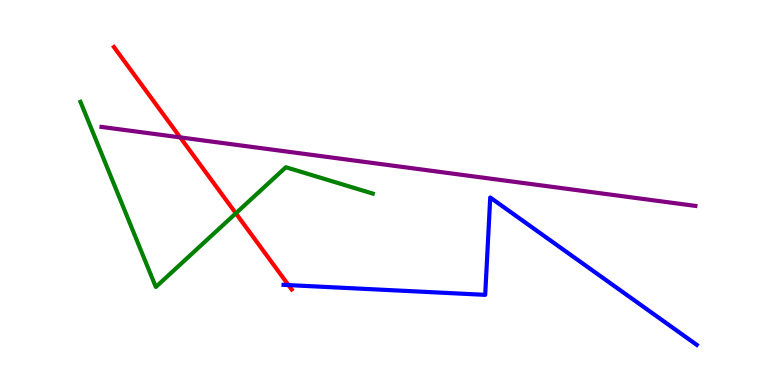[{'lines': ['blue', 'red'], 'intersections': [{'x': 3.72, 'y': 2.59}]}, {'lines': ['green', 'red'], 'intersections': [{'x': 3.04, 'y': 4.46}]}, {'lines': ['purple', 'red'], 'intersections': [{'x': 2.32, 'y': 6.43}]}, {'lines': ['blue', 'green'], 'intersections': []}, {'lines': ['blue', 'purple'], 'intersections': []}, {'lines': ['green', 'purple'], 'intersections': []}]